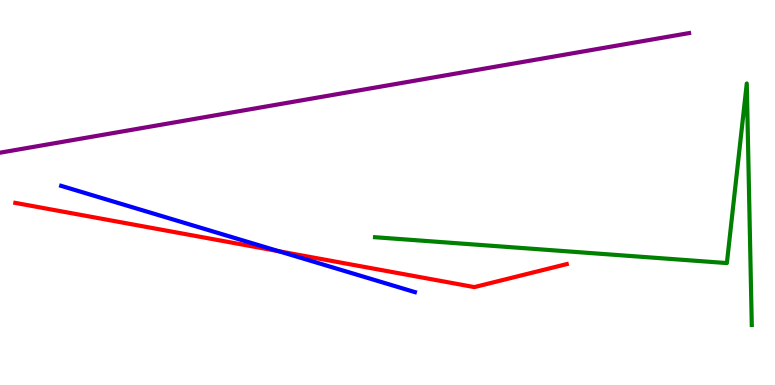[{'lines': ['blue', 'red'], 'intersections': [{'x': 3.6, 'y': 3.47}]}, {'lines': ['green', 'red'], 'intersections': []}, {'lines': ['purple', 'red'], 'intersections': []}, {'lines': ['blue', 'green'], 'intersections': []}, {'lines': ['blue', 'purple'], 'intersections': []}, {'lines': ['green', 'purple'], 'intersections': []}]